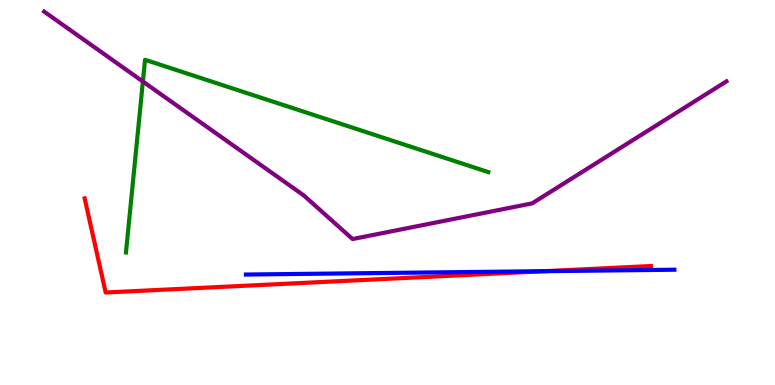[{'lines': ['blue', 'red'], 'intersections': [{'x': 7.03, 'y': 2.96}]}, {'lines': ['green', 'red'], 'intersections': []}, {'lines': ['purple', 'red'], 'intersections': []}, {'lines': ['blue', 'green'], 'intersections': []}, {'lines': ['blue', 'purple'], 'intersections': []}, {'lines': ['green', 'purple'], 'intersections': [{'x': 1.84, 'y': 7.88}]}]